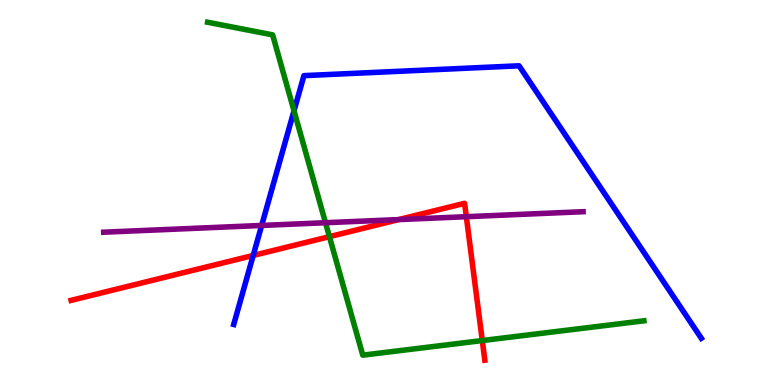[{'lines': ['blue', 'red'], 'intersections': [{'x': 3.27, 'y': 3.36}]}, {'lines': ['green', 'red'], 'intersections': [{'x': 4.25, 'y': 3.85}, {'x': 6.22, 'y': 1.15}]}, {'lines': ['purple', 'red'], 'intersections': [{'x': 5.14, 'y': 4.3}, {'x': 6.02, 'y': 4.37}]}, {'lines': ['blue', 'green'], 'intersections': [{'x': 3.79, 'y': 7.12}]}, {'lines': ['blue', 'purple'], 'intersections': [{'x': 3.38, 'y': 4.14}]}, {'lines': ['green', 'purple'], 'intersections': [{'x': 4.2, 'y': 4.22}]}]